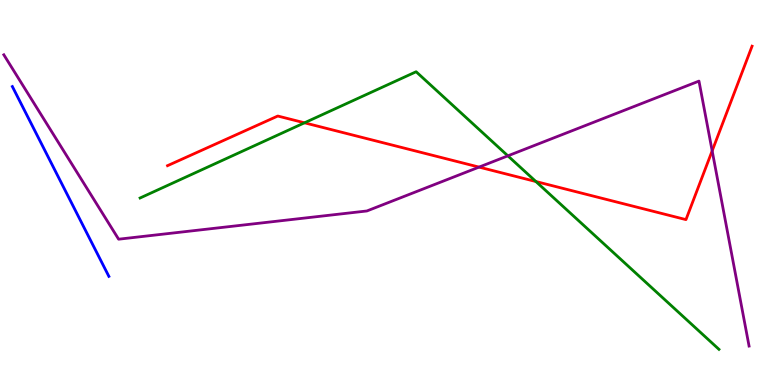[{'lines': ['blue', 'red'], 'intersections': []}, {'lines': ['green', 'red'], 'intersections': [{'x': 3.93, 'y': 6.81}, {'x': 6.91, 'y': 5.28}]}, {'lines': ['purple', 'red'], 'intersections': [{'x': 6.18, 'y': 5.66}, {'x': 9.19, 'y': 6.08}]}, {'lines': ['blue', 'green'], 'intersections': []}, {'lines': ['blue', 'purple'], 'intersections': []}, {'lines': ['green', 'purple'], 'intersections': [{'x': 6.55, 'y': 5.95}]}]